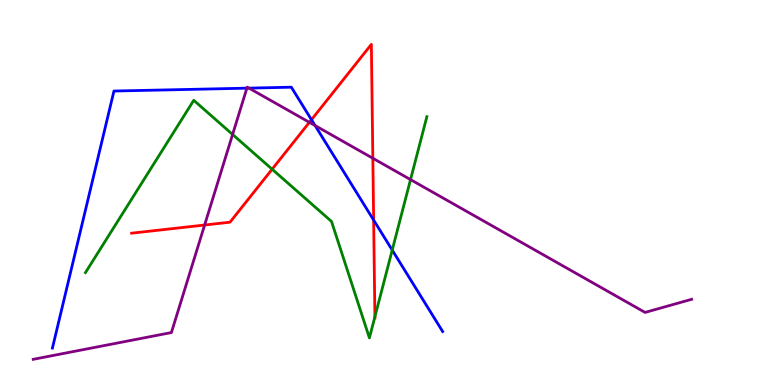[{'lines': ['blue', 'red'], 'intersections': [{'x': 4.02, 'y': 6.89}, {'x': 4.82, 'y': 4.28}]}, {'lines': ['green', 'red'], 'intersections': [{'x': 3.51, 'y': 5.6}, {'x': 4.84, 'y': 1.77}]}, {'lines': ['purple', 'red'], 'intersections': [{'x': 2.64, 'y': 4.16}, {'x': 3.99, 'y': 6.82}, {'x': 4.81, 'y': 5.89}]}, {'lines': ['blue', 'green'], 'intersections': [{'x': 5.06, 'y': 3.5}]}, {'lines': ['blue', 'purple'], 'intersections': [{'x': 3.19, 'y': 7.71}, {'x': 3.21, 'y': 7.71}, {'x': 4.07, 'y': 6.74}]}, {'lines': ['green', 'purple'], 'intersections': [{'x': 3.0, 'y': 6.51}, {'x': 5.3, 'y': 5.33}]}]